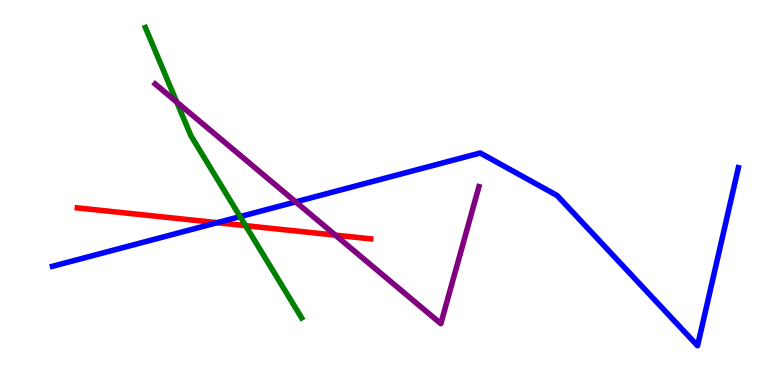[{'lines': ['blue', 'red'], 'intersections': [{'x': 2.8, 'y': 4.22}]}, {'lines': ['green', 'red'], 'intersections': [{'x': 3.17, 'y': 4.14}]}, {'lines': ['purple', 'red'], 'intersections': [{'x': 4.33, 'y': 3.89}]}, {'lines': ['blue', 'green'], 'intersections': [{'x': 3.1, 'y': 4.37}]}, {'lines': ['blue', 'purple'], 'intersections': [{'x': 3.82, 'y': 4.76}]}, {'lines': ['green', 'purple'], 'intersections': [{'x': 2.28, 'y': 7.35}]}]